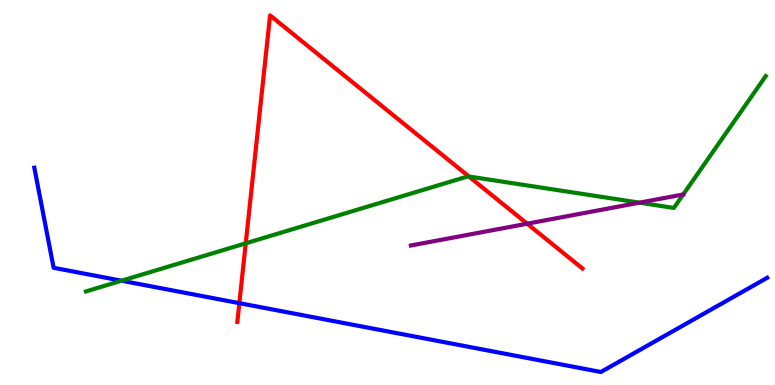[{'lines': ['blue', 'red'], 'intersections': [{'x': 3.09, 'y': 2.13}]}, {'lines': ['green', 'red'], 'intersections': [{'x': 3.17, 'y': 3.68}, {'x': 6.05, 'y': 5.42}]}, {'lines': ['purple', 'red'], 'intersections': [{'x': 6.8, 'y': 4.19}]}, {'lines': ['blue', 'green'], 'intersections': [{'x': 1.57, 'y': 2.71}]}, {'lines': ['blue', 'purple'], 'intersections': []}, {'lines': ['green', 'purple'], 'intersections': [{'x': 8.25, 'y': 4.74}, {'x': 8.82, 'y': 4.95}]}]